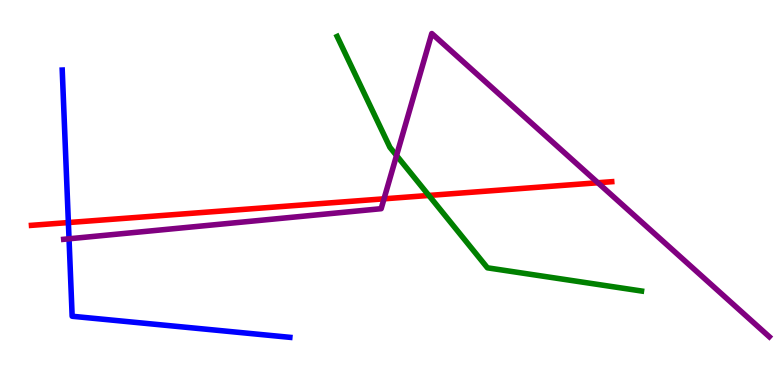[{'lines': ['blue', 'red'], 'intersections': [{'x': 0.882, 'y': 4.22}]}, {'lines': ['green', 'red'], 'intersections': [{'x': 5.53, 'y': 4.92}]}, {'lines': ['purple', 'red'], 'intersections': [{'x': 4.96, 'y': 4.84}, {'x': 7.71, 'y': 5.25}]}, {'lines': ['blue', 'green'], 'intersections': []}, {'lines': ['blue', 'purple'], 'intersections': [{'x': 0.891, 'y': 3.8}]}, {'lines': ['green', 'purple'], 'intersections': [{'x': 5.12, 'y': 5.96}]}]